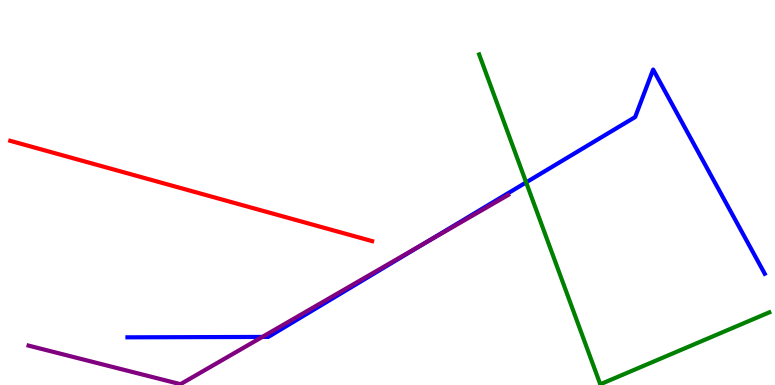[{'lines': ['blue', 'red'], 'intersections': []}, {'lines': ['green', 'red'], 'intersections': []}, {'lines': ['purple', 'red'], 'intersections': []}, {'lines': ['blue', 'green'], 'intersections': [{'x': 6.79, 'y': 5.26}]}, {'lines': ['blue', 'purple'], 'intersections': [{'x': 3.38, 'y': 1.25}, {'x': 5.48, 'y': 3.69}]}, {'lines': ['green', 'purple'], 'intersections': []}]